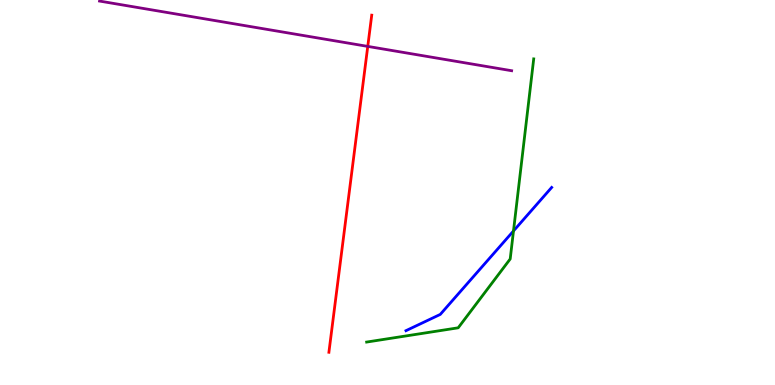[{'lines': ['blue', 'red'], 'intersections': []}, {'lines': ['green', 'red'], 'intersections': []}, {'lines': ['purple', 'red'], 'intersections': [{'x': 4.75, 'y': 8.79}]}, {'lines': ['blue', 'green'], 'intersections': [{'x': 6.63, 'y': 4.0}]}, {'lines': ['blue', 'purple'], 'intersections': []}, {'lines': ['green', 'purple'], 'intersections': []}]